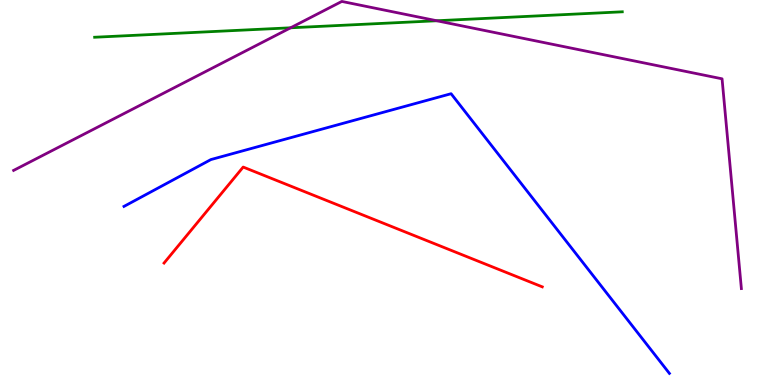[{'lines': ['blue', 'red'], 'intersections': []}, {'lines': ['green', 'red'], 'intersections': []}, {'lines': ['purple', 'red'], 'intersections': []}, {'lines': ['blue', 'green'], 'intersections': []}, {'lines': ['blue', 'purple'], 'intersections': []}, {'lines': ['green', 'purple'], 'intersections': [{'x': 3.75, 'y': 9.28}, {'x': 5.64, 'y': 9.46}]}]